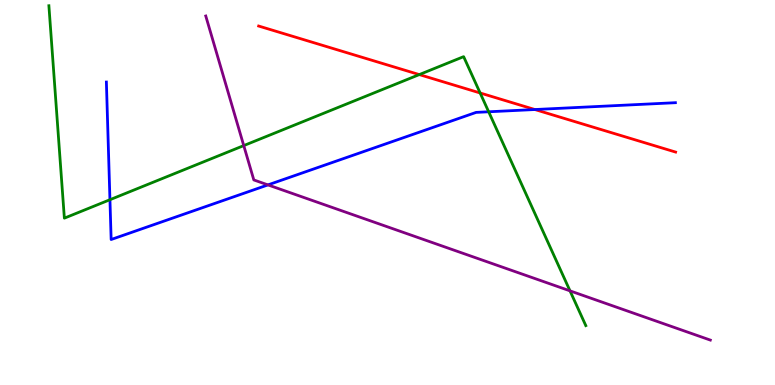[{'lines': ['blue', 'red'], 'intersections': [{'x': 6.9, 'y': 7.16}]}, {'lines': ['green', 'red'], 'intersections': [{'x': 5.41, 'y': 8.06}, {'x': 6.2, 'y': 7.58}]}, {'lines': ['purple', 'red'], 'intersections': []}, {'lines': ['blue', 'green'], 'intersections': [{'x': 1.42, 'y': 4.81}, {'x': 6.31, 'y': 7.1}]}, {'lines': ['blue', 'purple'], 'intersections': [{'x': 3.46, 'y': 5.2}]}, {'lines': ['green', 'purple'], 'intersections': [{'x': 3.15, 'y': 6.22}, {'x': 7.36, 'y': 2.45}]}]